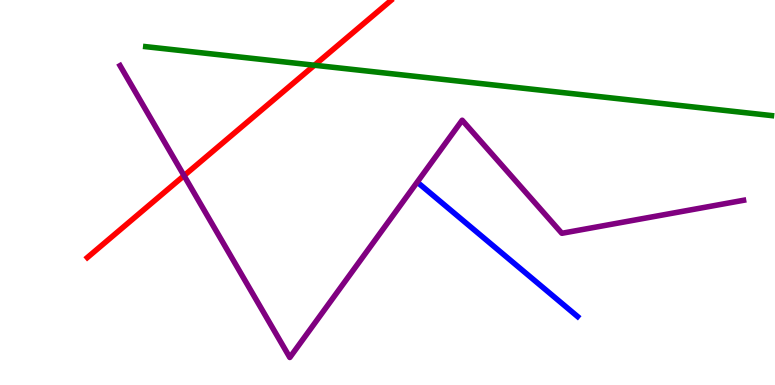[{'lines': ['blue', 'red'], 'intersections': []}, {'lines': ['green', 'red'], 'intersections': [{'x': 4.06, 'y': 8.31}]}, {'lines': ['purple', 'red'], 'intersections': [{'x': 2.37, 'y': 5.44}]}, {'lines': ['blue', 'green'], 'intersections': []}, {'lines': ['blue', 'purple'], 'intersections': []}, {'lines': ['green', 'purple'], 'intersections': []}]